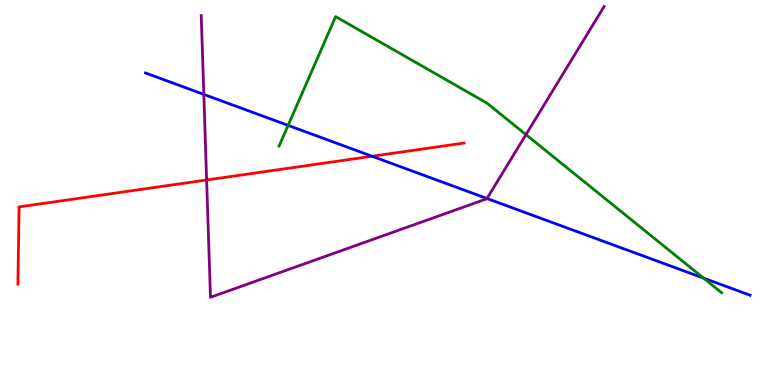[{'lines': ['blue', 'red'], 'intersections': [{'x': 4.8, 'y': 5.94}]}, {'lines': ['green', 'red'], 'intersections': []}, {'lines': ['purple', 'red'], 'intersections': [{'x': 2.67, 'y': 5.32}]}, {'lines': ['blue', 'green'], 'intersections': [{'x': 3.72, 'y': 6.74}, {'x': 9.08, 'y': 2.78}]}, {'lines': ['blue', 'purple'], 'intersections': [{'x': 2.63, 'y': 7.55}, {'x': 6.28, 'y': 4.84}]}, {'lines': ['green', 'purple'], 'intersections': [{'x': 6.79, 'y': 6.5}]}]